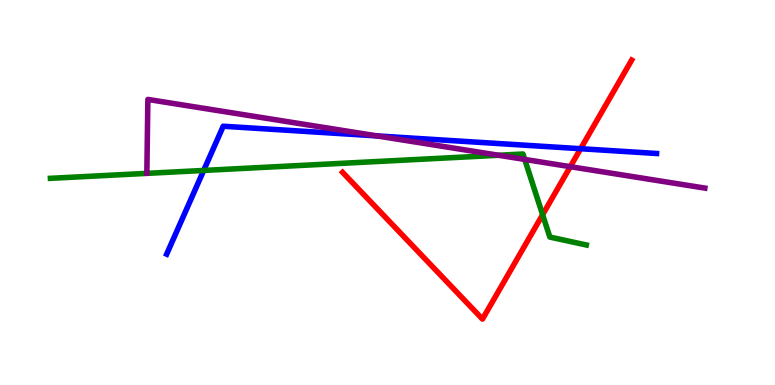[{'lines': ['blue', 'red'], 'intersections': [{'x': 7.49, 'y': 6.14}]}, {'lines': ['green', 'red'], 'intersections': [{'x': 7.0, 'y': 4.42}]}, {'lines': ['purple', 'red'], 'intersections': [{'x': 7.36, 'y': 5.67}]}, {'lines': ['blue', 'green'], 'intersections': [{'x': 2.63, 'y': 5.57}]}, {'lines': ['blue', 'purple'], 'intersections': [{'x': 4.86, 'y': 6.47}]}, {'lines': ['green', 'purple'], 'intersections': [{'x': 6.43, 'y': 5.97}, {'x': 6.77, 'y': 5.86}]}]